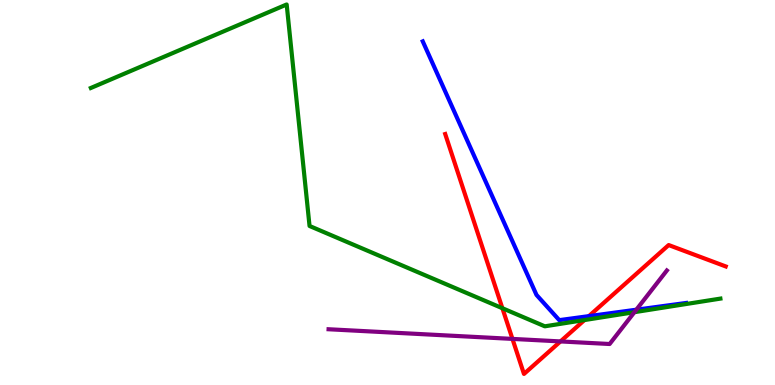[{'lines': ['blue', 'red'], 'intersections': [{'x': 7.6, 'y': 1.79}]}, {'lines': ['green', 'red'], 'intersections': [{'x': 6.48, 'y': 1.99}, {'x': 7.54, 'y': 1.69}]}, {'lines': ['purple', 'red'], 'intersections': [{'x': 6.61, 'y': 1.2}, {'x': 7.23, 'y': 1.13}]}, {'lines': ['blue', 'green'], 'intersections': []}, {'lines': ['blue', 'purple'], 'intersections': [{'x': 8.21, 'y': 1.96}]}, {'lines': ['green', 'purple'], 'intersections': [{'x': 8.19, 'y': 1.89}]}]